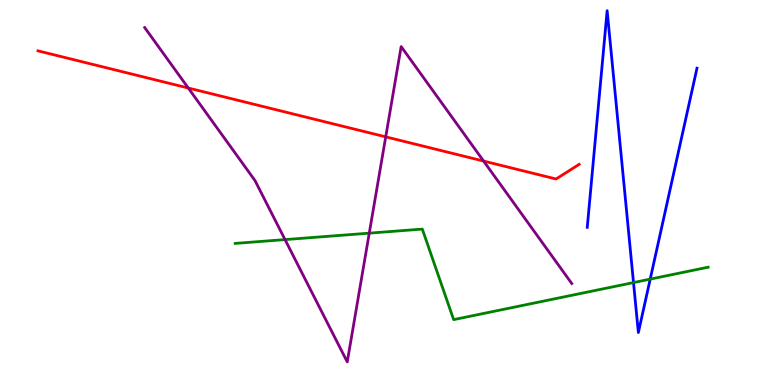[{'lines': ['blue', 'red'], 'intersections': []}, {'lines': ['green', 'red'], 'intersections': []}, {'lines': ['purple', 'red'], 'intersections': [{'x': 2.43, 'y': 7.71}, {'x': 4.98, 'y': 6.45}, {'x': 6.24, 'y': 5.82}]}, {'lines': ['blue', 'green'], 'intersections': [{'x': 8.17, 'y': 2.66}, {'x': 8.39, 'y': 2.75}]}, {'lines': ['blue', 'purple'], 'intersections': []}, {'lines': ['green', 'purple'], 'intersections': [{'x': 3.68, 'y': 3.78}, {'x': 4.76, 'y': 3.94}]}]